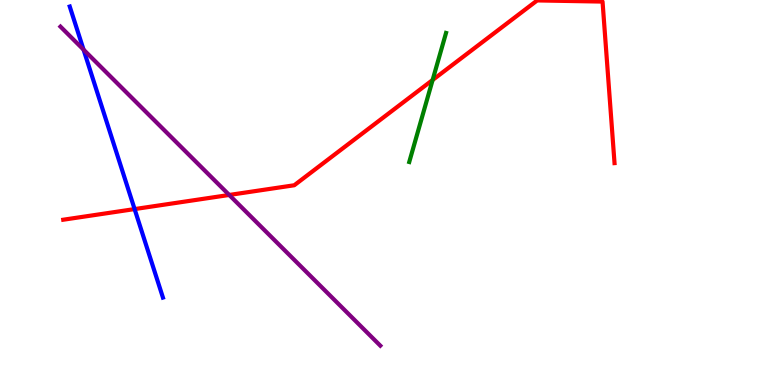[{'lines': ['blue', 'red'], 'intersections': [{'x': 1.74, 'y': 4.57}]}, {'lines': ['green', 'red'], 'intersections': [{'x': 5.58, 'y': 7.92}]}, {'lines': ['purple', 'red'], 'intersections': [{'x': 2.96, 'y': 4.94}]}, {'lines': ['blue', 'green'], 'intersections': []}, {'lines': ['blue', 'purple'], 'intersections': [{'x': 1.08, 'y': 8.71}]}, {'lines': ['green', 'purple'], 'intersections': []}]